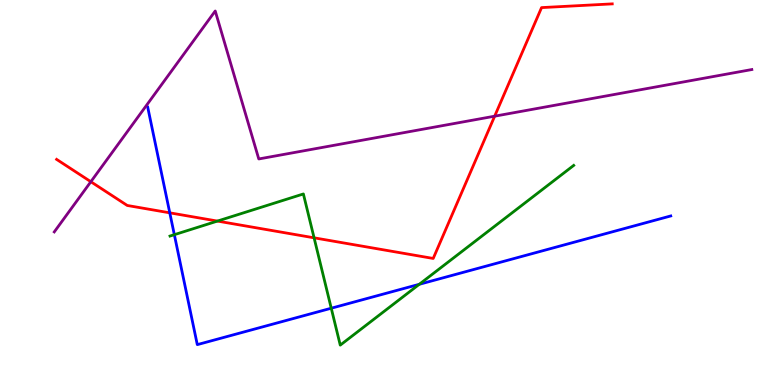[{'lines': ['blue', 'red'], 'intersections': [{'x': 2.19, 'y': 4.47}]}, {'lines': ['green', 'red'], 'intersections': [{'x': 2.81, 'y': 4.26}, {'x': 4.05, 'y': 3.82}]}, {'lines': ['purple', 'red'], 'intersections': [{'x': 1.17, 'y': 5.28}, {'x': 6.38, 'y': 6.98}]}, {'lines': ['blue', 'green'], 'intersections': [{'x': 2.25, 'y': 3.9}, {'x': 4.27, 'y': 1.99}, {'x': 5.41, 'y': 2.62}]}, {'lines': ['blue', 'purple'], 'intersections': []}, {'lines': ['green', 'purple'], 'intersections': []}]